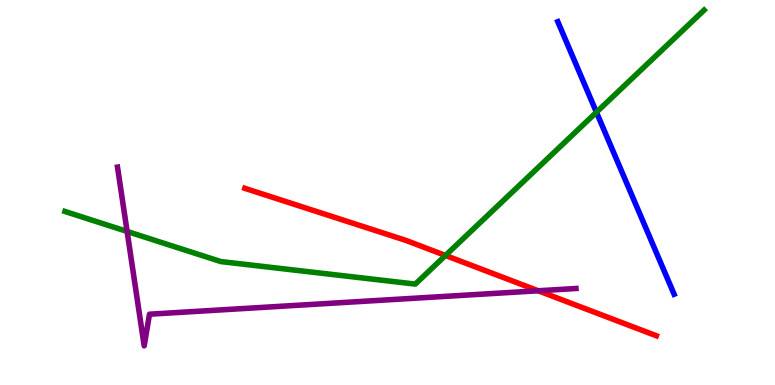[{'lines': ['blue', 'red'], 'intersections': []}, {'lines': ['green', 'red'], 'intersections': [{'x': 5.75, 'y': 3.36}]}, {'lines': ['purple', 'red'], 'intersections': [{'x': 6.94, 'y': 2.45}]}, {'lines': ['blue', 'green'], 'intersections': [{'x': 7.7, 'y': 7.08}]}, {'lines': ['blue', 'purple'], 'intersections': []}, {'lines': ['green', 'purple'], 'intersections': [{'x': 1.64, 'y': 3.99}]}]